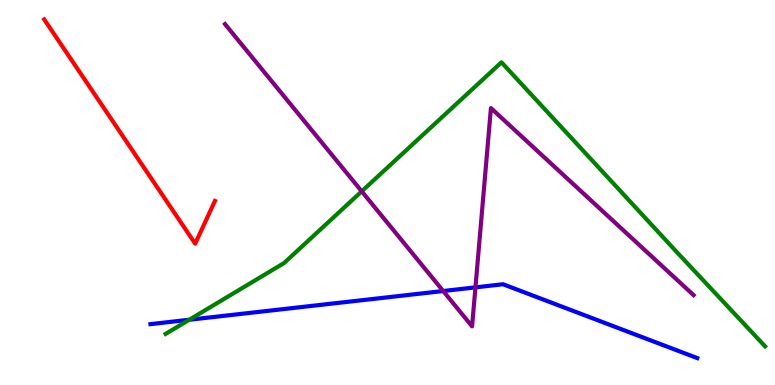[{'lines': ['blue', 'red'], 'intersections': []}, {'lines': ['green', 'red'], 'intersections': []}, {'lines': ['purple', 'red'], 'intersections': []}, {'lines': ['blue', 'green'], 'intersections': [{'x': 2.44, 'y': 1.69}]}, {'lines': ['blue', 'purple'], 'intersections': [{'x': 5.72, 'y': 2.44}, {'x': 6.13, 'y': 2.54}]}, {'lines': ['green', 'purple'], 'intersections': [{'x': 4.67, 'y': 5.03}]}]